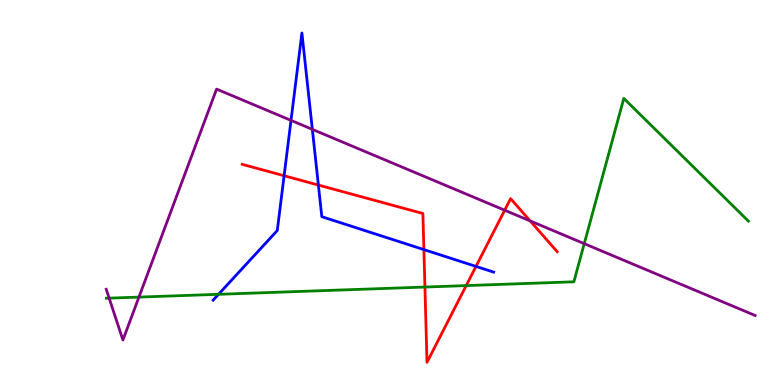[{'lines': ['blue', 'red'], 'intersections': [{'x': 3.67, 'y': 5.44}, {'x': 4.11, 'y': 5.19}, {'x': 5.47, 'y': 3.52}, {'x': 6.14, 'y': 3.08}]}, {'lines': ['green', 'red'], 'intersections': [{'x': 5.48, 'y': 2.54}, {'x': 6.02, 'y': 2.58}]}, {'lines': ['purple', 'red'], 'intersections': [{'x': 6.51, 'y': 4.54}, {'x': 6.84, 'y': 4.26}]}, {'lines': ['blue', 'green'], 'intersections': [{'x': 2.82, 'y': 2.36}]}, {'lines': ['blue', 'purple'], 'intersections': [{'x': 3.75, 'y': 6.87}, {'x': 4.03, 'y': 6.64}]}, {'lines': ['green', 'purple'], 'intersections': [{'x': 1.41, 'y': 2.26}, {'x': 1.79, 'y': 2.28}, {'x': 7.54, 'y': 3.67}]}]